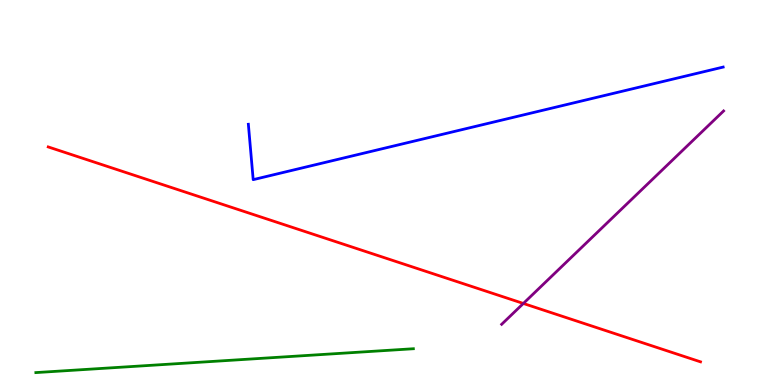[{'lines': ['blue', 'red'], 'intersections': []}, {'lines': ['green', 'red'], 'intersections': []}, {'lines': ['purple', 'red'], 'intersections': [{'x': 6.75, 'y': 2.12}]}, {'lines': ['blue', 'green'], 'intersections': []}, {'lines': ['blue', 'purple'], 'intersections': []}, {'lines': ['green', 'purple'], 'intersections': []}]